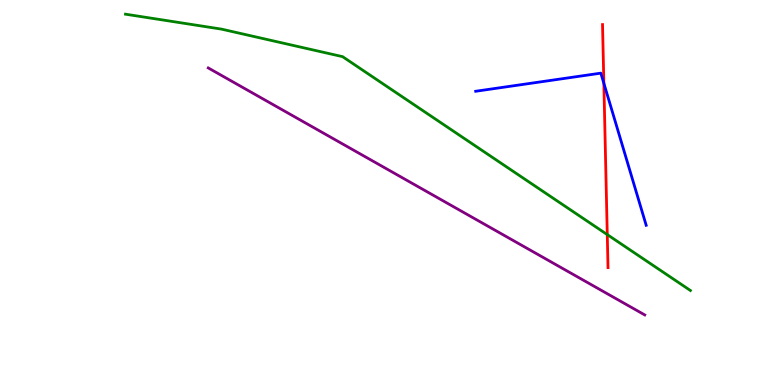[{'lines': ['blue', 'red'], 'intersections': [{'x': 7.79, 'y': 7.84}]}, {'lines': ['green', 'red'], 'intersections': [{'x': 7.84, 'y': 3.91}]}, {'lines': ['purple', 'red'], 'intersections': []}, {'lines': ['blue', 'green'], 'intersections': []}, {'lines': ['blue', 'purple'], 'intersections': []}, {'lines': ['green', 'purple'], 'intersections': []}]